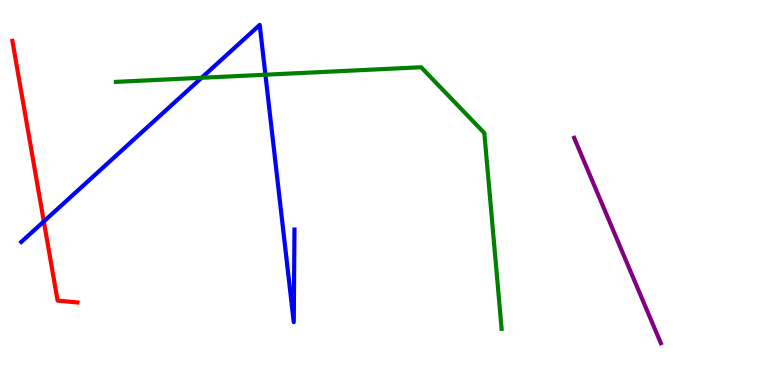[{'lines': ['blue', 'red'], 'intersections': [{'x': 0.565, 'y': 4.25}]}, {'lines': ['green', 'red'], 'intersections': []}, {'lines': ['purple', 'red'], 'intersections': []}, {'lines': ['blue', 'green'], 'intersections': [{'x': 2.6, 'y': 7.98}, {'x': 3.42, 'y': 8.06}]}, {'lines': ['blue', 'purple'], 'intersections': []}, {'lines': ['green', 'purple'], 'intersections': []}]